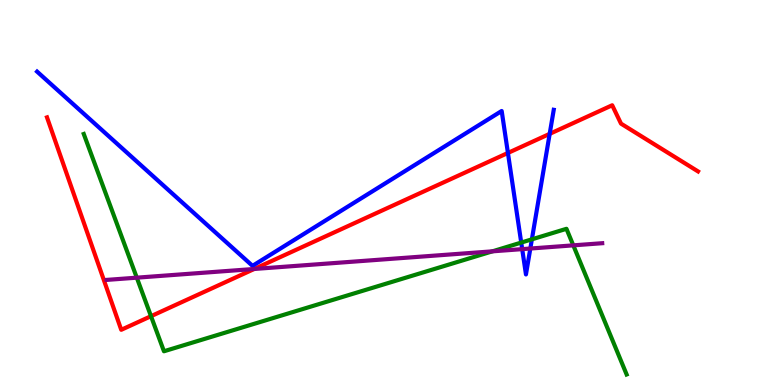[{'lines': ['blue', 'red'], 'intersections': [{'x': 6.55, 'y': 6.03}, {'x': 7.09, 'y': 6.52}]}, {'lines': ['green', 'red'], 'intersections': [{'x': 1.95, 'y': 1.79}]}, {'lines': ['purple', 'red'], 'intersections': [{'x': 3.28, 'y': 3.01}]}, {'lines': ['blue', 'green'], 'intersections': [{'x': 6.73, 'y': 3.7}, {'x': 6.86, 'y': 3.78}]}, {'lines': ['blue', 'purple'], 'intersections': [{'x': 6.74, 'y': 3.53}, {'x': 6.84, 'y': 3.54}]}, {'lines': ['green', 'purple'], 'intersections': [{'x': 1.77, 'y': 2.79}, {'x': 6.35, 'y': 3.47}, {'x': 7.4, 'y': 3.63}]}]